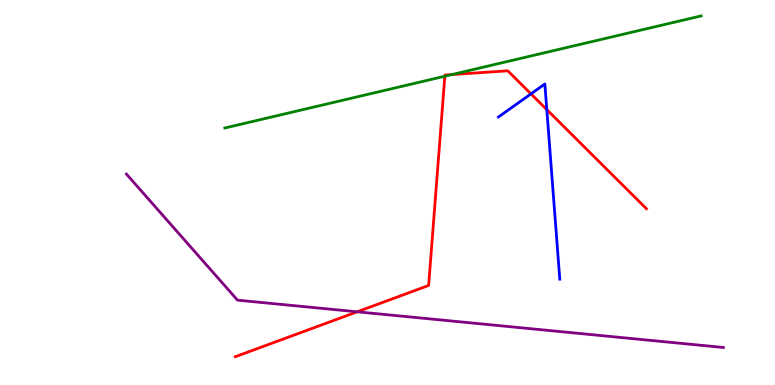[{'lines': ['blue', 'red'], 'intersections': [{'x': 6.85, 'y': 7.56}, {'x': 7.06, 'y': 7.15}]}, {'lines': ['green', 'red'], 'intersections': [{'x': 5.74, 'y': 8.02}, {'x': 5.83, 'y': 8.06}]}, {'lines': ['purple', 'red'], 'intersections': [{'x': 4.61, 'y': 1.9}]}, {'lines': ['blue', 'green'], 'intersections': []}, {'lines': ['blue', 'purple'], 'intersections': []}, {'lines': ['green', 'purple'], 'intersections': []}]